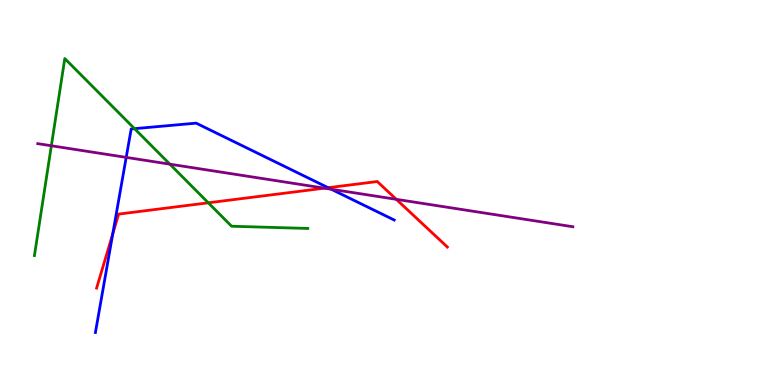[{'lines': ['blue', 'red'], 'intersections': [{'x': 1.45, 'y': 3.93}, {'x': 4.23, 'y': 5.12}]}, {'lines': ['green', 'red'], 'intersections': [{'x': 2.69, 'y': 4.73}]}, {'lines': ['purple', 'red'], 'intersections': [{'x': 4.19, 'y': 5.11}, {'x': 5.11, 'y': 4.82}]}, {'lines': ['blue', 'green'], 'intersections': [{'x': 1.74, 'y': 6.66}]}, {'lines': ['blue', 'purple'], 'intersections': [{'x': 1.63, 'y': 5.91}, {'x': 4.27, 'y': 5.09}]}, {'lines': ['green', 'purple'], 'intersections': [{'x': 0.663, 'y': 6.21}, {'x': 2.19, 'y': 5.74}]}]